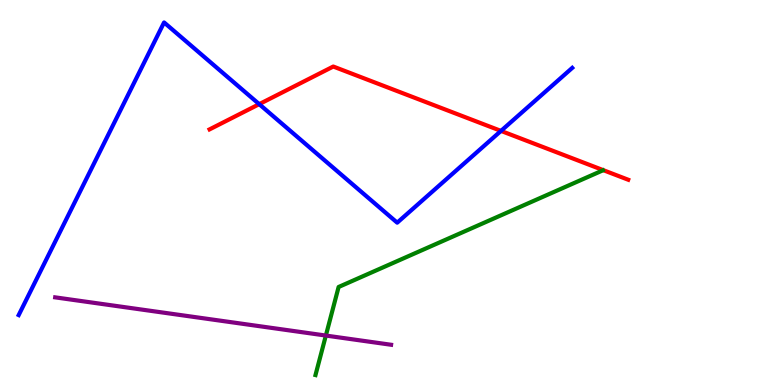[{'lines': ['blue', 'red'], 'intersections': [{'x': 3.34, 'y': 7.29}, {'x': 6.46, 'y': 6.6}]}, {'lines': ['green', 'red'], 'intersections': []}, {'lines': ['purple', 'red'], 'intersections': []}, {'lines': ['blue', 'green'], 'intersections': []}, {'lines': ['blue', 'purple'], 'intersections': []}, {'lines': ['green', 'purple'], 'intersections': [{'x': 4.2, 'y': 1.28}]}]